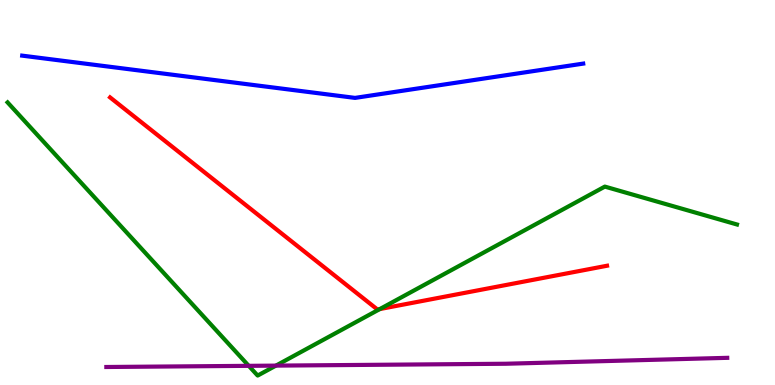[{'lines': ['blue', 'red'], 'intersections': []}, {'lines': ['green', 'red'], 'intersections': [{'x': 4.9, 'y': 1.97}]}, {'lines': ['purple', 'red'], 'intersections': []}, {'lines': ['blue', 'green'], 'intersections': []}, {'lines': ['blue', 'purple'], 'intersections': []}, {'lines': ['green', 'purple'], 'intersections': [{'x': 3.21, 'y': 0.498}, {'x': 3.56, 'y': 0.503}]}]